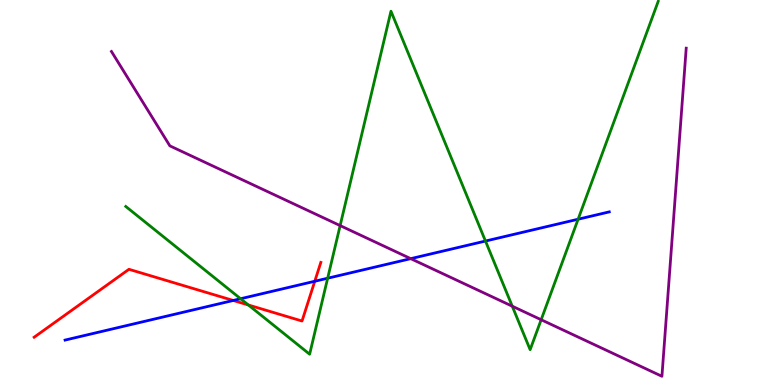[{'lines': ['blue', 'red'], 'intersections': [{'x': 3.01, 'y': 2.2}, {'x': 4.06, 'y': 2.69}]}, {'lines': ['green', 'red'], 'intersections': [{'x': 3.21, 'y': 2.08}]}, {'lines': ['purple', 'red'], 'intersections': []}, {'lines': ['blue', 'green'], 'intersections': [{'x': 3.1, 'y': 2.24}, {'x': 4.23, 'y': 2.77}, {'x': 6.26, 'y': 3.74}, {'x': 7.46, 'y': 4.31}]}, {'lines': ['blue', 'purple'], 'intersections': [{'x': 5.3, 'y': 3.28}]}, {'lines': ['green', 'purple'], 'intersections': [{'x': 4.39, 'y': 4.14}, {'x': 6.61, 'y': 2.05}, {'x': 6.98, 'y': 1.7}]}]